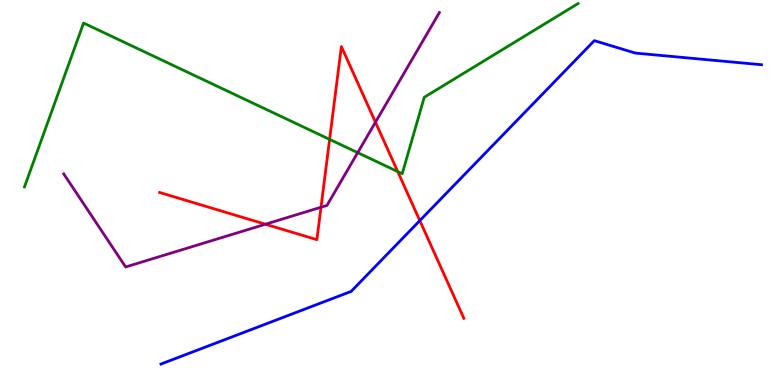[{'lines': ['blue', 'red'], 'intersections': [{'x': 5.42, 'y': 4.27}]}, {'lines': ['green', 'red'], 'intersections': [{'x': 4.25, 'y': 6.38}, {'x': 5.13, 'y': 5.54}]}, {'lines': ['purple', 'red'], 'intersections': [{'x': 3.43, 'y': 4.18}, {'x': 4.14, 'y': 4.62}, {'x': 4.84, 'y': 6.83}]}, {'lines': ['blue', 'green'], 'intersections': []}, {'lines': ['blue', 'purple'], 'intersections': []}, {'lines': ['green', 'purple'], 'intersections': [{'x': 4.62, 'y': 6.03}]}]